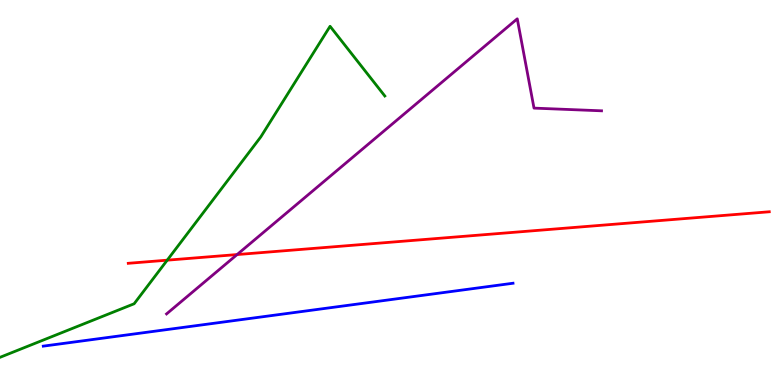[{'lines': ['blue', 'red'], 'intersections': []}, {'lines': ['green', 'red'], 'intersections': [{'x': 2.16, 'y': 3.24}]}, {'lines': ['purple', 'red'], 'intersections': [{'x': 3.06, 'y': 3.39}]}, {'lines': ['blue', 'green'], 'intersections': []}, {'lines': ['blue', 'purple'], 'intersections': []}, {'lines': ['green', 'purple'], 'intersections': []}]